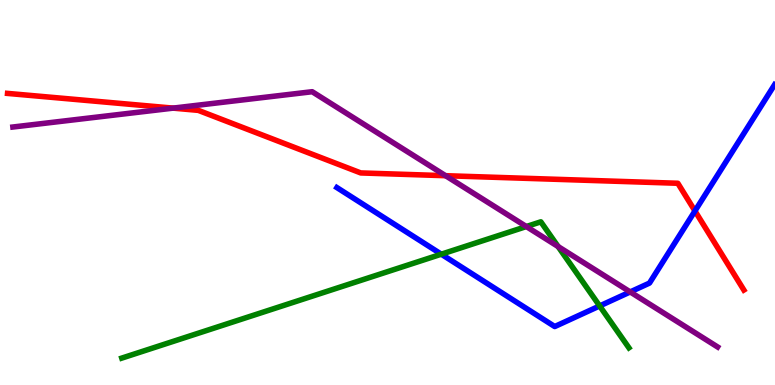[{'lines': ['blue', 'red'], 'intersections': [{'x': 8.97, 'y': 4.52}]}, {'lines': ['green', 'red'], 'intersections': []}, {'lines': ['purple', 'red'], 'intersections': [{'x': 2.23, 'y': 7.19}, {'x': 5.75, 'y': 5.44}]}, {'lines': ['blue', 'green'], 'intersections': [{'x': 5.69, 'y': 3.4}, {'x': 7.74, 'y': 2.05}]}, {'lines': ['blue', 'purple'], 'intersections': [{'x': 8.13, 'y': 2.42}]}, {'lines': ['green', 'purple'], 'intersections': [{'x': 6.79, 'y': 4.12}, {'x': 7.2, 'y': 3.6}]}]